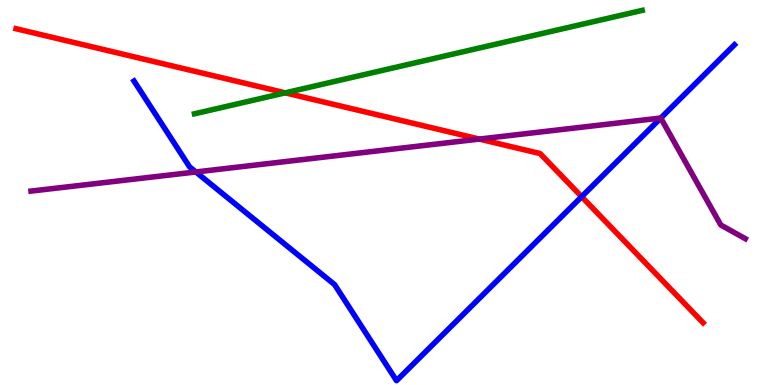[{'lines': ['blue', 'red'], 'intersections': [{'x': 7.5, 'y': 4.89}]}, {'lines': ['green', 'red'], 'intersections': [{'x': 3.68, 'y': 7.59}]}, {'lines': ['purple', 'red'], 'intersections': [{'x': 6.18, 'y': 6.39}]}, {'lines': ['blue', 'green'], 'intersections': []}, {'lines': ['blue', 'purple'], 'intersections': [{'x': 2.53, 'y': 5.53}, {'x': 8.53, 'y': 6.93}]}, {'lines': ['green', 'purple'], 'intersections': []}]